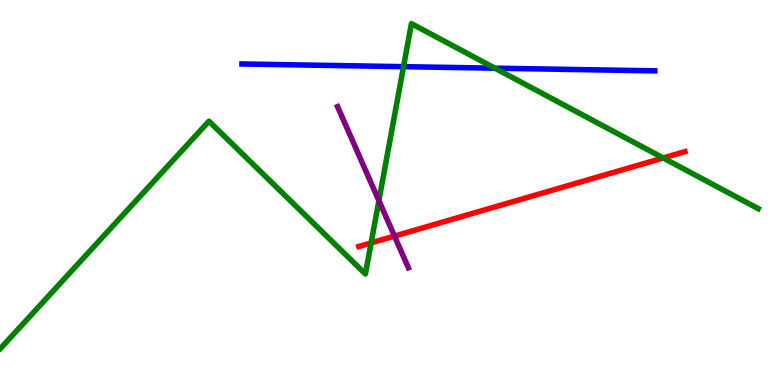[{'lines': ['blue', 'red'], 'intersections': []}, {'lines': ['green', 'red'], 'intersections': [{'x': 4.79, 'y': 3.69}, {'x': 8.56, 'y': 5.9}]}, {'lines': ['purple', 'red'], 'intersections': [{'x': 5.09, 'y': 3.87}]}, {'lines': ['blue', 'green'], 'intersections': [{'x': 5.21, 'y': 8.27}, {'x': 6.39, 'y': 8.23}]}, {'lines': ['blue', 'purple'], 'intersections': []}, {'lines': ['green', 'purple'], 'intersections': [{'x': 4.89, 'y': 4.79}]}]